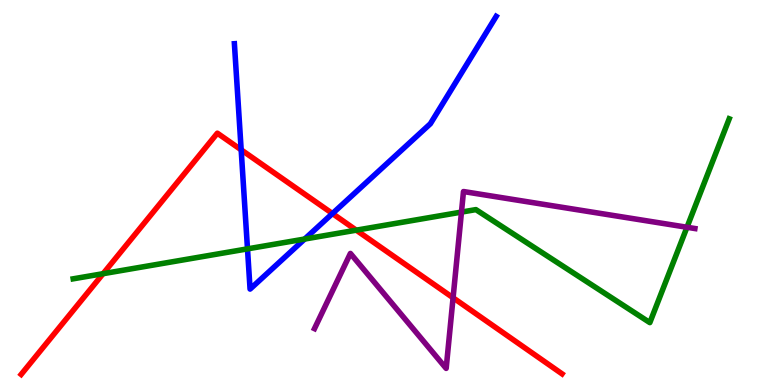[{'lines': ['blue', 'red'], 'intersections': [{'x': 3.11, 'y': 6.11}, {'x': 4.29, 'y': 4.45}]}, {'lines': ['green', 'red'], 'intersections': [{'x': 1.33, 'y': 2.89}, {'x': 4.6, 'y': 4.02}]}, {'lines': ['purple', 'red'], 'intersections': [{'x': 5.85, 'y': 2.27}]}, {'lines': ['blue', 'green'], 'intersections': [{'x': 3.19, 'y': 3.54}, {'x': 3.93, 'y': 3.79}]}, {'lines': ['blue', 'purple'], 'intersections': []}, {'lines': ['green', 'purple'], 'intersections': [{'x': 5.95, 'y': 4.49}, {'x': 8.86, 'y': 4.1}]}]